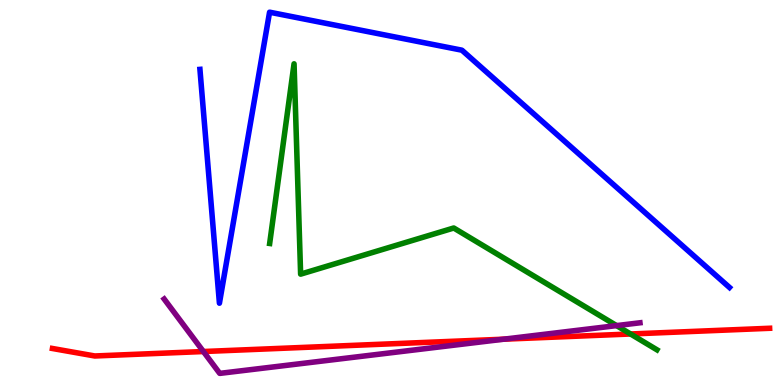[{'lines': ['blue', 'red'], 'intersections': []}, {'lines': ['green', 'red'], 'intersections': [{'x': 8.14, 'y': 1.33}]}, {'lines': ['purple', 'red'], 'intersections': [{'x': 2.62, 'y': 0.87}, {'x': 6.5, 'y': 1.19}]}, {'lines': ['blue', 'green'], 'intersections': []}, {'lines': ['blue', 'purple'], 'intersections': []}, {'lines': ['green', 'purple'], 'intersections': [{'x': 7.96, 'y': 1.54}]}]